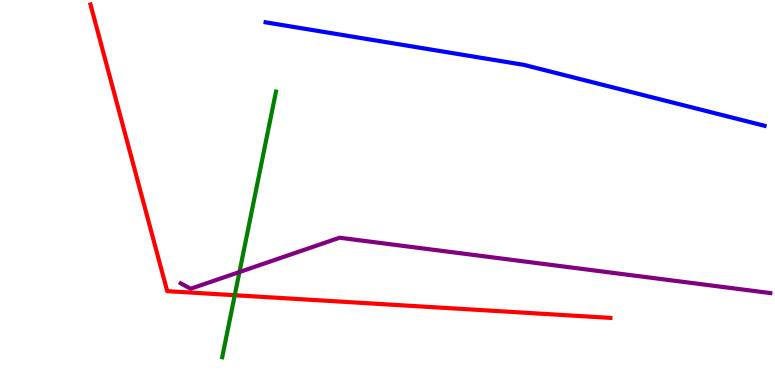[{'lines': ['blue', 'red'], 'intersections': []}, {'lines': ['green', 'red'], 'intersections': [{'x': 3.03, 'y': 2.33}]}, {'lines': ['purple', 'red'], 'intersections': []}, {'lines': ['blue', 'green'], 'intersections': []}, {'lines': ['blue', 'purple'], 'intersections': []}, {'lines': ['green', 'purple'], 'intersections': [{'x': 3.09, 'y': 2.93}]}]